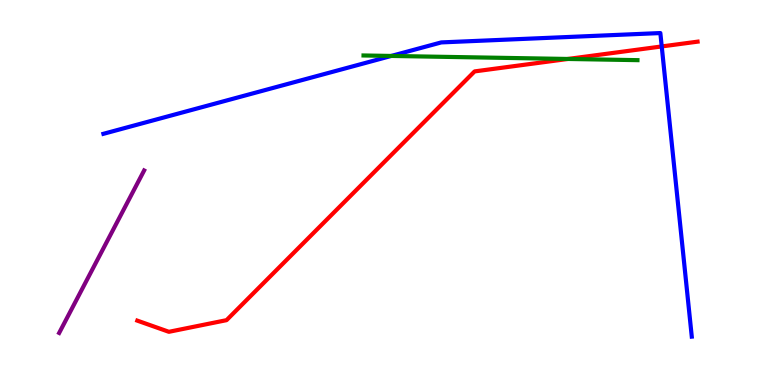[{'lines': ['blue', 'red'], 'intersections': [{'x': 8.54, 'y': 8.79}]}, {'lines': ['green', 'red'], 'intersections': [{'x': 7.33, 'y': 8.47}]}, {'lines': ['purple', 'red'], 'intersections': []}, {'lines': ['blue', 'green'], 'intersections': [{'x': 5.05, 'y': 8.55}]}, {'lines': ['blue', 'purple'], 'intersections': []}, {'lines': ['green', 'purple'], 'intersections': []}]